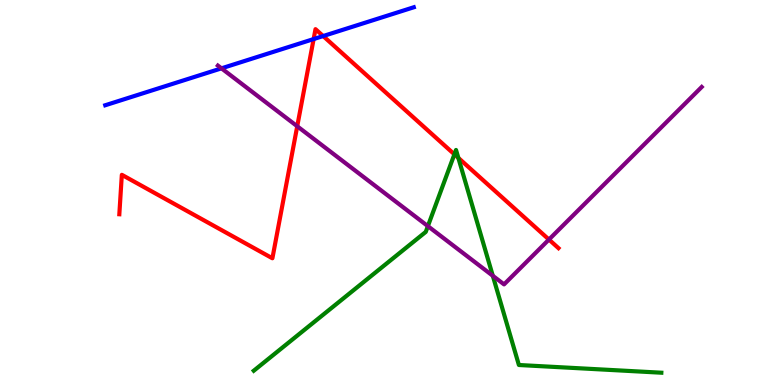[{'lines': ['blue', 'red'], 'intersections': [{'x': 4.05, 'y': 8.99}, {'x': 4.17, 'y': 9.06}]}, {'lines': ['green', 'red'], 'intersections': [{'x': 5.86, 'y': 5.99}, {'x': 5.91, 'y': 5.9}]}, {'lines': ['purple', 'red'], 'intersections': [{'x': 3.84, 'y': 6.72}, {'x': 7.08, 'y': 3.78}]}, {'lines': ['blue', 'green'], 'intersections': []}, {'lines': ['blue', 'purple'], 'intersections': [{'x': 2.86, 'y': 8.22}]}, {'lines': ['green', 'purple'], 'intersections': [{'x': 5.52, 'y': 4.13}, {'x': 6.36, 'y': 2.84}]}]